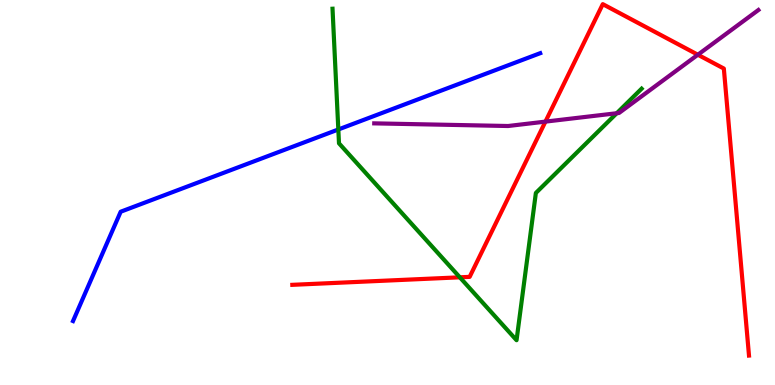[{'lines': ['blue', 'red'], 'intersections': []}, {'lines': ['green', 'red'], 'intersections': [{'x': 5.93, 'y': 2.8}]}, {'lines': ['purple', 'red'], 'intersections': [{'x': 7.04, 'y': 6.84}, {'x': 9.0, 'y': 8.58}]}, {'lines': ['blue', 'green'], 'intersections': [{'x': 4.37, 'y': 6.64}]}, {'lines': ['blue', 'purple'], 'intersections': []}, {'lines': ['green', 'purple'], 'intersections': [{'x': 7.96, 'y': 7.06}]}]